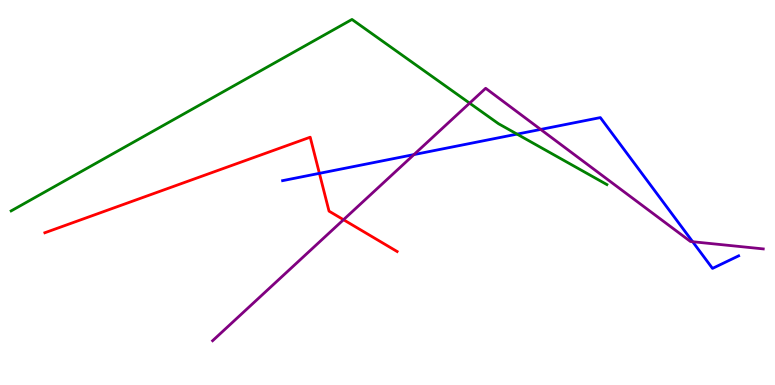[{'lines': ['blue', 'red'], 'intersections': [{'x': 4.12, 'y': 5.5}]}, {'lines': ['green', 'red'], 'intersections': []}, {'lines': ['purple', 'red'], 'intersections': [{'x': 4.43, 'y': 4.29}]}, {'lines': ['blue', 'green'], 'intersections': [{'x': 6.67, 'y': 6.52}]}, {'lines': ['blue', 'purple'], 'intersections': [{'x': 5.34, 'y': 5.98}, {'x': 6.98, 'y': 6.64}, {'x': 8.94, 'y': 3.72}]}, {'lines': ['green', 'purple'], 'intersections': [{'x': 6.06, 'y': 7.32}]}]